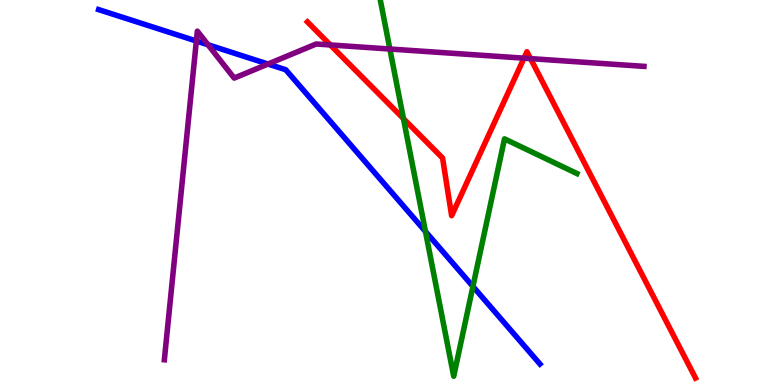[{'lines': ['blue', 'red'], 'intersections': []}, {'lines': ['green', 'red'], 'intersections': [{'x': 5.21, 'y': 6.92}]}, {'lines': ['purple', 'red'], 'intersections': [{'x': 4.26, 'y': 8.83}, {'x': 6.76, 'y': 8.49}, {'x': 6.85, 'y': 8.48}]}, {'lines': ['blue', 'green'], 'intersections': [{'x': 5.49, 'y': 3.99}, {'x': 6.1, 'y': 2.56}]}, {'lines': ['blue', 'purple'], 'intersections': [{'x': 2.53, 'y': 8.93}, {'x': 2.68, 'y': 8.84}, {'x': 3.46, 'y': 8.34}]}, {'lines': ['green', 'purple'], 'intersections': [{'x': 5.03, 'y': 8.73}]}]